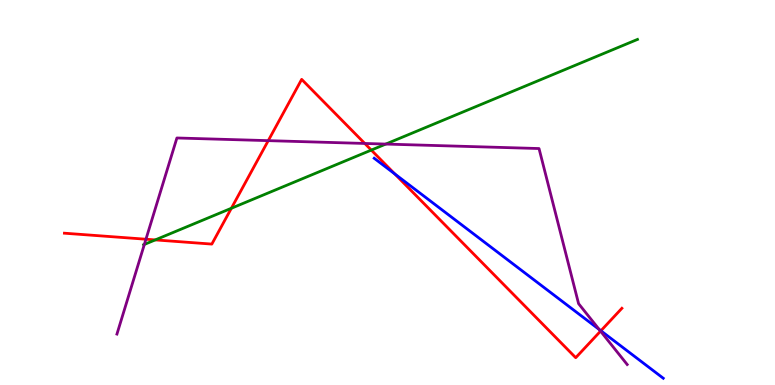[{'lines': ['blue', 'red'], 'intersections': [{'x': 5.09, 'y': 5.48}, {'x': 7.75, 'y': 1.41}]}, {'lines': ['green', 'red'], 'intersections': [{'x': 2.0, 'y': 3.77}, {'x': 2.99, 'y': 4.59}, {'x': 4.79, 'y': 6.1}]}, {'lines': ['purple', 'red'], 'intersections': [{'x': 1.88, 'y': 3.79}, {'x': 3.46, 'y': 6.35}, {'x': 4.71, 'y': 6.27}, {'x': 7.75, 'y': 1.4}]}, {'lines': ['blue', 'green'], 'intersections': []}, {'lines': ['blue', 'purple'], 'intersections': [{'x': 7.73, 'y': 1.44}]}, {'lines': ['green', 'purple'], 'intersections': [{'x': 1.86, 'y': 3.65}, {'x': 4.98, 'y': 6.26}]}]